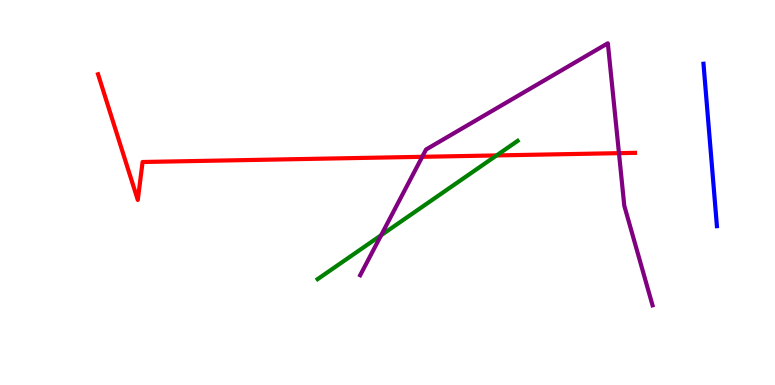[{'lines': ['blue', 'red'], 'intersections': []}, {'lines': ['green', 'red'], 'intersections': [{'x': 6.41, 'y': 5.96}]}, {'lines': ['purple', 'red'], 'intersections': [{'x': 5.45, 'y': 5.93}, {'x': 7.99, 'y': 6.02}]}, {'lines': ['blue', 'green'], 'intersections': []}, {'lines': ['blue', 'purple'], 'intersections': []}, {'lines': ['green', 'purple'], 'intersections': [{'x': 4.92, 'y': 3.89}]}]